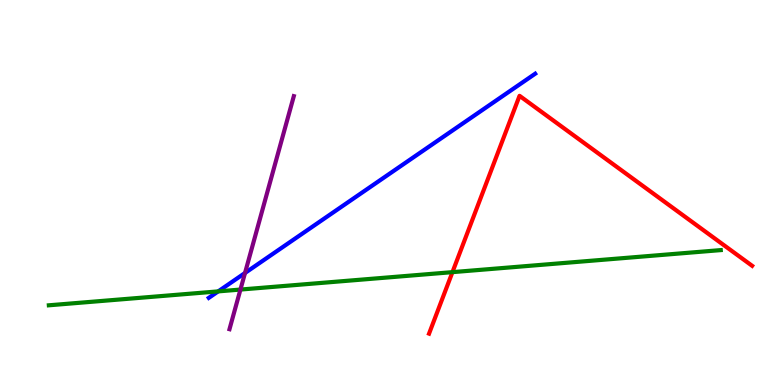[{'lines': ['blue', 'red'], 'intersections': []}, {'lines': ['green', 'red'], 'intersections': [{'x': 5.84, 'y': 2.93}]}, {'lines': ['purple', 'red'], 'intersections': []}, {'lines': ['blue', 'green'], 'intersections': [{'x': 2.82, 'y': 2.43}]}, {'lines': ['blue', 'purple'], 'intersections': [{'x': 3.16, 'y': 2.91}]}, {'lines': ['green', 'purple'], 'intersections': [{'x': 3.1, 'y': 2.48}]}]